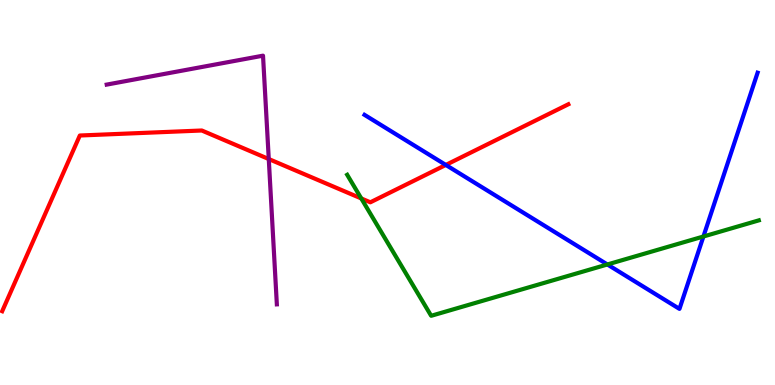[{'lines': ['blue', 'red'], 'intersections': [{'x': 5.75, 'y': 5.72}]}, {'lines': ['green', 'red'], 'intersections': [{'x': 4.66, 'y': 4.85}]}, {'lines': ['purple', 'red'], 'intersections': [{'x': 3.47, 'y': 5.87}]}, {'lines': ['blue', 'green'], 'intersections': [{'x': 7.84, 'y': 3.13}, {'x': 9.08, 'y': 3.86}]}, {'lines': ['blue', 'purple'], 'intersections': []}, {'lines': ['green', 'purple'], 'intersections': []}]